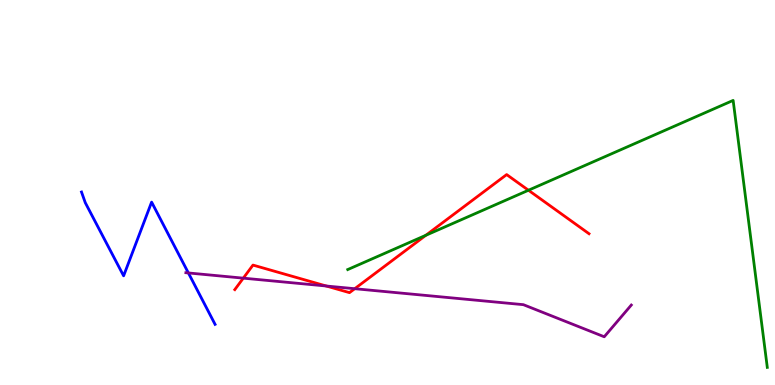[{'lines': ['blue', 'red'], 'intersections': []}, {'lines': ['green', 'red'], 'intersections': [{'x': 5.49, 'y': 3.89}, {'x': 6.82, 'y': 5.06}]}, {'lines': ['purple', 'red'], 'intersections': [{'x': 3.14, 'y': 2.78}, {'x': 4.21, 'y': 2.57}, {'x': 4.58, 'y': 2.5}]}, {'lines': ['blue', 'green'], 'intersections': []}, {'lines': ['blue', 'purple'], 'intersections': [{'x': 2.43, 'y': 2.91}]}, {'lines': ['green', 'purple'], 'intersections': []}]